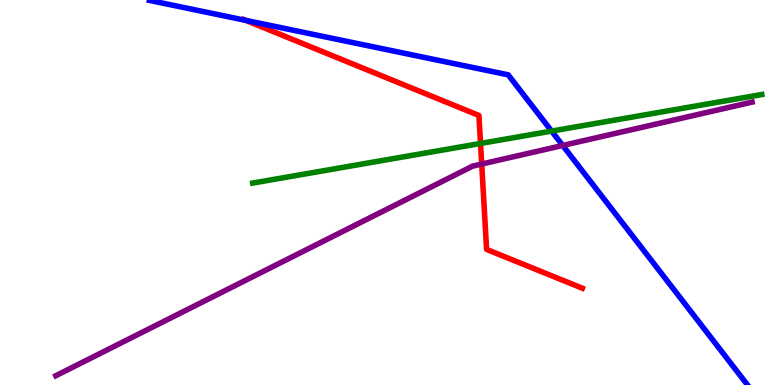[{'lines': ['blue', 'red'], 'intersections': [{'x': 3.17, 'y': 9.47}]}, {'lines': ['green', 'red'], 'intersections': [{'x': 6.2, 'y': 6.27}]}, {'lines': ['purple', 'red'], 'intersections': [{'x': 6.22, 'y': 5.74}]}, {'lines': ['blue', 'green'], 'intersections': [{'x': 7.12, 'y': 6.6}]}, {'lines': ['blue', 'purple'], 'intersections': [{'x': 7.26, 'y': 6.22}]}, {'lines': ['green', 'purple'], 'intersections': []}]